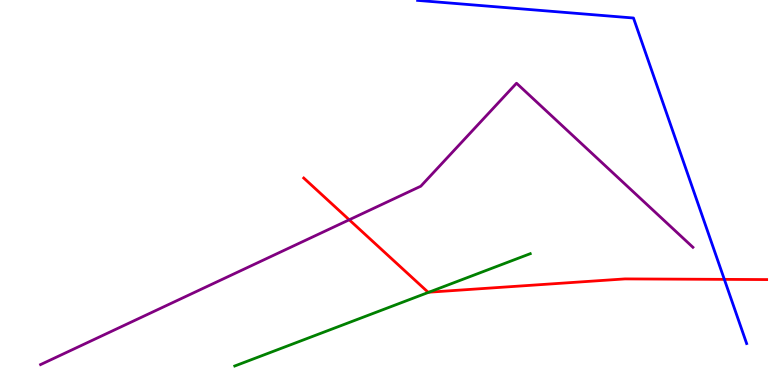[{'lines': ['blue', 'red'], 'intersections': [{'x': 9.35, 'y': 2.74}]}, {'lines': ['green', 'red'], 'intersections': [{'x': 5.53, 'y': 2.41}]}, {'lines': ['purple', 'red'], 'intersections': [{'x': 4.51, 'y': 4.29}]}, {'lines': ['blue', 'green'], 'intersections': []}, {'lines': ['blue', 'purple'], 'intersections': []}, {'lines': ['green', 'purple'], 'intersections': []}]